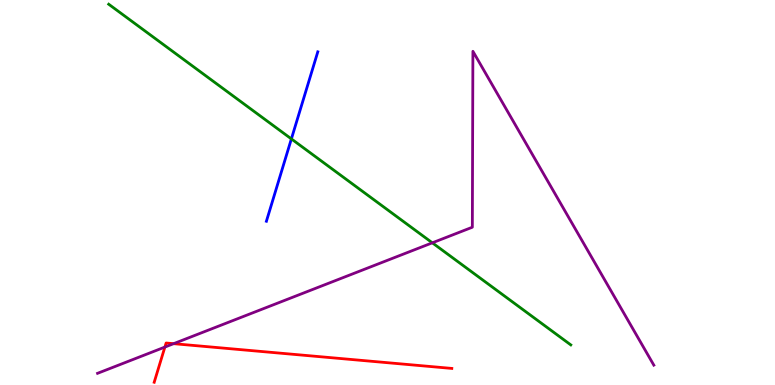[{'lines': ['blue', 'red'], 'intersections': []}, {'lines': ['green', 'red'], 'intersections': []}, {'lines': ['purple', 'red'], 'intersections': [{'x': 2.13, 'y': 0.985}, {'x': 2.24, 'y': 1.07}]}, {'lines': ['blue', 'green'], 'intersections': [{'x': 3.76, 'y': 6.39}]}, {'lines': ['blue', 'purple'], 'intersections': []}, {'lines': ['green', 'purple'], 'intersections': [{'x': 5.58, 'y': 3.69}]}]